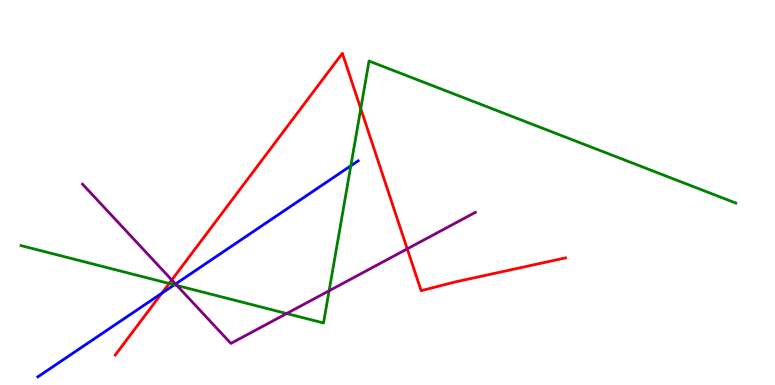[{'lines': ['blue', 'red'], 'intersections': [{'x': 2.09, 'y': 2.38}]}, {'lines': ['green', 'red'], 'intersections': [{'x': 2.18, 'y': 2.64}, {'x': 4.65, 'y': 7.18}]}, {'lines': ['purple', 'red'], 'intersections': [{'x': 2.22, 'y': 2.73}, {'x': 5.25, 'y': 3.54}]}, {'lines': ['blue', 'green'], 'intersections': [{'x': 2.25, 'y': 2.6}, {'x': 4.53, 'y': 5.69}]}, {'lines': ['blue', 'purple'], 'intersections': [{'x': 2.27, 'y': 2.62}]}, {'lines': ['green', 'purple'], 'intersections': [{'x': 2.28, 'y': 2.59}, {'x': 3.7, 'y': 1.86}, {'x': 4.25, 'y': 2.45}]}]